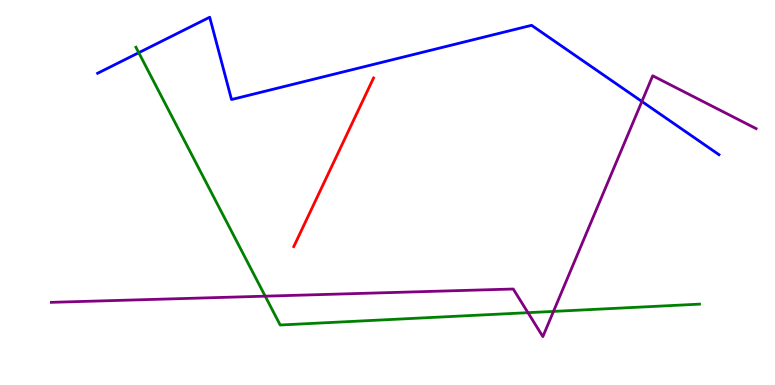[{'lines': ['blue', 'red'], 'intersections': []}, {'lines': ['green', 'red'], 'intersections': []}, {'lines': ['purple', 'red'], 'intersections': []}, {'lines': ['blue', 'green'], 'intersections': [{'x': 1.79, 'y': 8.63}]}, {'lines': ['blue', 'purple'], 'intersections': [{'x': 8.28, 'y': 7.36}]}, {'lines': ['green', 'purple'], 'intersections': [{'x': 3.42, 'y': 2.31}, {'x': 6.81, 'y': 1.88}, {'x': 7.14, 'y': 1.91}]}]